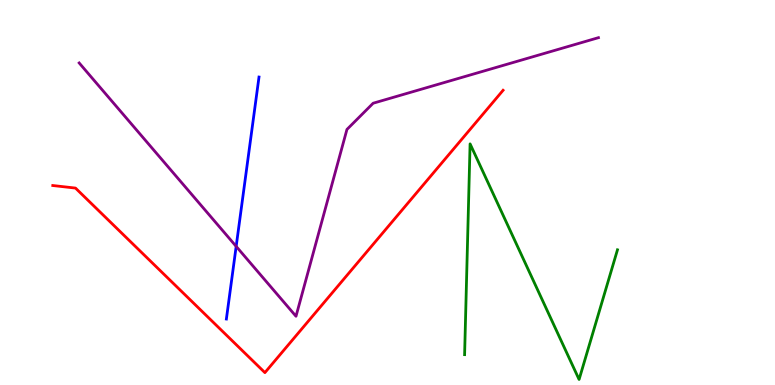[{'lines': ['blue', 'red'], 'intersections': []}, {'lines': ['green', 'red'], 'intersections': []}, {'lines': ['purple', 'red'], 'intersections': []}, {'lines': ['blue', 'green'], 'intersections': []}, {'lines': ['blue', 'purple'], 'intersections': [{'x': 3.05, 'y': 3.6}]}, {'lines': ['green', 'purple'], 'intersections': []}]